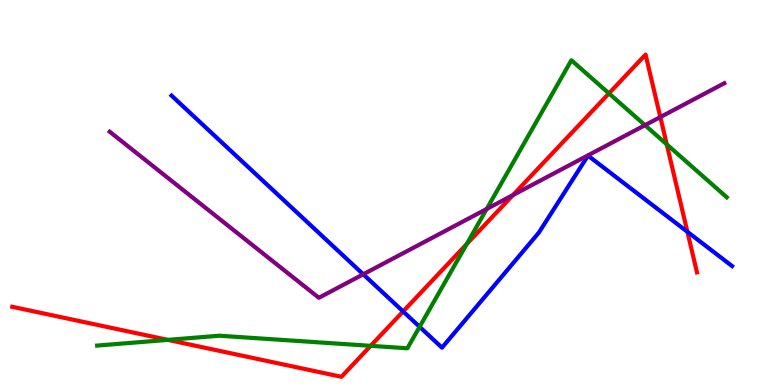[{'lines': ['blue', 'red'], 'intersections': [{'x': 5.2, 'y': 1.91}, {'x': 8.87, 'y': 3.98}]}, {'lines': ['green', 'red'], 'intersections': [{'x': 2.17, 'y': 1.17}, {'x': 4.78, 'y': 1.02}, {'x': 6.02, 'y': 3.66}, {'x': 7.86, 'y': 7.57}, {'x': 8.6, 'y': 6.25}]}, {'lines': ['purple', 'red'], 'intersections': [{'x': 6.62, 'y': 4.93}, {'x': 8.52, 'y': 6.96}]}, {'lines': ['blue', 'green'], 'intersections': [{'x': 5.41, 'y': 1.51}]}, {'lines': ['blue', 'purple'], 'intersections': [{'x': 4.69, 'y': 2.88}]}, {'lines': ['green', 'purple'], 'intersections': [{'x': 6.28, 'y': 4.57}, {'x': 8.32, 'y': 6.75}]}]